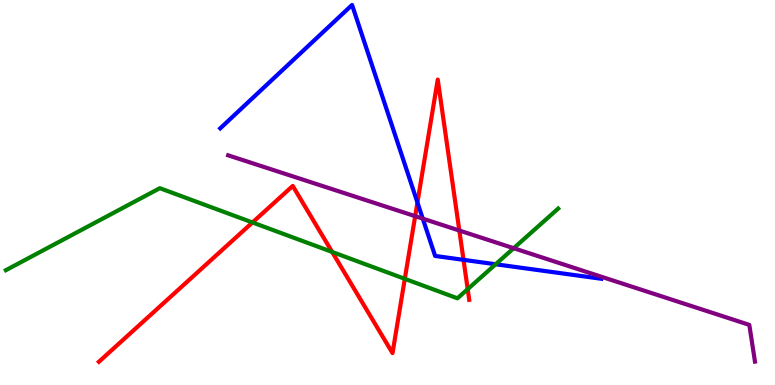[{'lines': ['blue', 'red'], 'intersections': [{'x': 5.39, 'y': 4.74}, {'x': 5.98, 'y': 3.25}]}, {'lines': ['green', 'red'], 'intersections': [{'x': 3.26, 'y': 4.22}, {'x': 4.29, 'y': 3.46}, {'x': 5.22, 'y': 2.76}, {'x': 6.03, 'y': 2.49}]}, {'lines': ['purple', 'red'], 'intersections': [{'x': 5.36, 'y': 4.39}, {'x': 5.93, 'y': 4.01}]}, {'lines': ['blue', 'green'], 'intersections': [{'x': 6.4, 'y': 3.14}]}, {'lines': ['blue', 'purple'], 'intersections': [{'x': 5.46, 'y': 4.32}]}, {'lines': ['green', 'purple'], 'intersections': [{'x': 6.63, 'y': 3.55}]}]